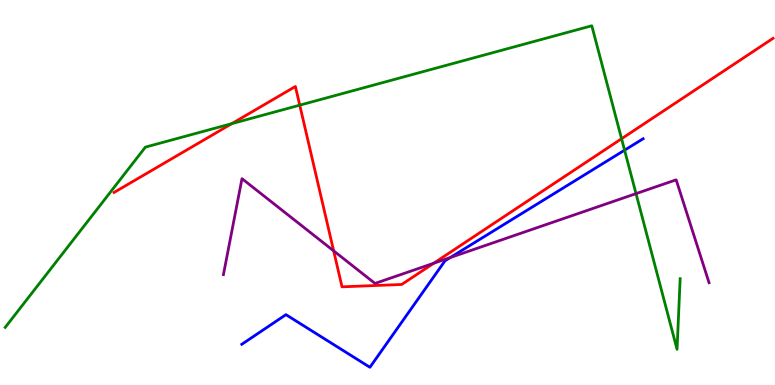[{'lines': ['blue', 'red'], 'intersections': []}, {'lines': ['green', 'red'], 'intersections': [{'x': 2.99, 'y': 6.79}, {'x': 3.87, 'y': 7.27}, {'x': 8.02, 'y': 6.4}]}, {'lines': ['purple', 'red'], 'intersections': [{'x': 4.31, 'y': 3.48}, {'x': 5.6, 'y': 3.16}]}, {'lines': ['blue', 'green'], 'intersections': [{'x': 8.06, 'y': 6.1}]}, {'lines': ['blue', 'purple'], 'intersections': [{'x': 5.81, 'y': 3.31}]}, {'lines': ['green', 'purple'], 'intersections': [{'x': 8.21, 'y': 4.97}]}]